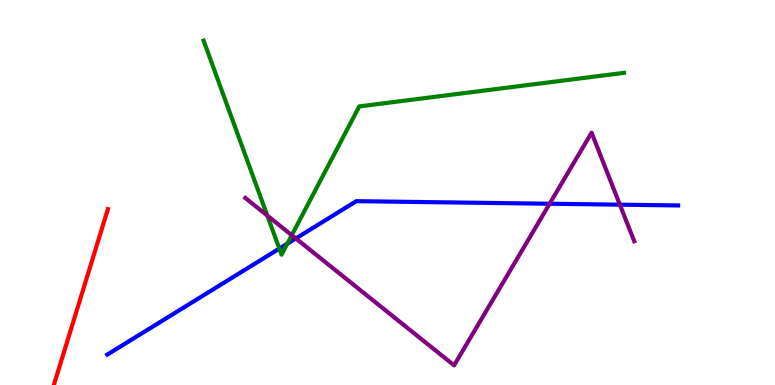[{'lines': ['blue', 'red'], 'intersections': []}, {'lines': ['green', 'red'], 'intersections': []}, {'lines': ['purple', 'red'], 'intersections': []}, {'lines': ['blue', 'green'], 'intersections': [{'x': 3.6, 'y': 3.54}, {'x': 3.71, 'y': 3.67}]}, {'lines': ['blue', 'purple'], 'intersections': [{'x': 3.82, 'y': 3.81}, {'x': 7.09, 'y': 4.71}, {'x': 8.0, 'y': 4.68}]}, {'lines': ['green', 'purple'], 'intersections': [{'x': 3.45, 'y': 4.4}, {'x': 3.76, 'y': 3.89}]}]